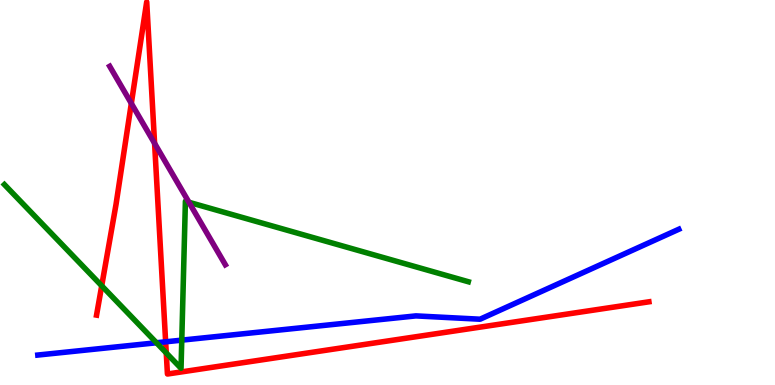[{'lines': ['blue', 'red'], 'intersections': [{'x': 2.14, 'y': 1.12}]}, {'lines': ['green', 'red'], 'intersections': [{'x': 1.31, 'y': 2.58}, {'x': 2.15, 'y': 0.833}]}, {'lines': ['purple', 'red'], 'intersections': [{'x': 1.69, 'y': 7.31}, {'x': 1.99, 'y': 6.28}]}, {'lines': ['blue', 'green'], 'intersections': [{'x': 2.02, 'y': 1.1}, {'x': 2.35, 'y': 1.17}]}, {'lines': ['blue', 'purple'], 'intersections': []}, {'lines': ['green', 'purple'], 'intersections': [{'x': 2.44, 'y': 4.75}]}]